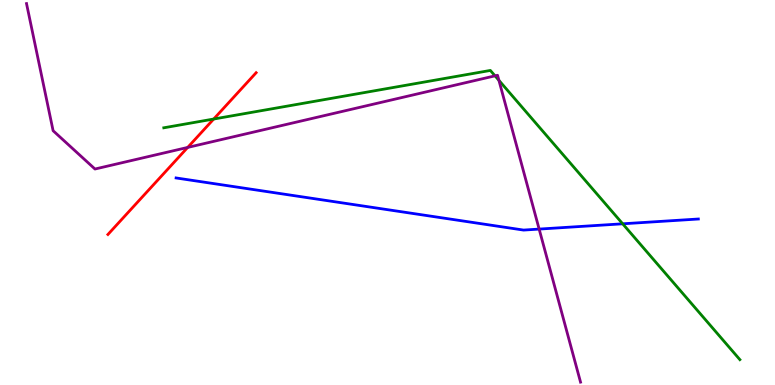[{'lines': ['blue', 'red'], 'intersections': []}, {'lines': ['green', 'red'], 'intersections': [{'x': 2.76, 'y': 6.91}]}, {'lines': ['purple', 'red'], 'intersections': [{'x': 2.42, 'y': 6.17}]}, {'lines': ['blue', 'green'], 'intersections': [{'x': 8.03, 'y': 4.19}]}, {'lines': ['blue', 'purple'], 'intersections': [{'x': 6.96, 'y': 4.05}]}, {'lines': ['green', 'purple'], 'intersections': [{'x': 6.39, 'y': 8.03}, {'x': 6.44, 'y': 7.91}]}]